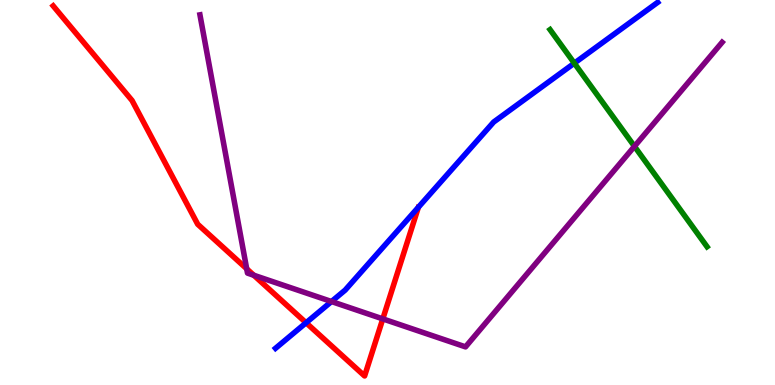[{'lines': ['blue', 'red'], 'intersections': [{'x': 3.95, 'y': 1.62}]}, {'lines': ['green', 'red'], 'intersections': []}, {'lines': ['purple', 'red'], 'intersections': [{'x': 3.18, 'y': 3.02}, {'x': 3.28, 'y': 2.85}, {'x': 4.94, 'y': 1.72}]}, {'lines': ['blue', 'green'], 'intersections': [{'x': 7.41, 'y': 8.36}]}, {'lines': ['blue', 'purple'], 'intersections': [{'x': 4.28, 'y': 2.17}]}, {'lines': ['green', 'purple'], 'intersections': [{'x': 8.19, 'y': 6.2}]}]